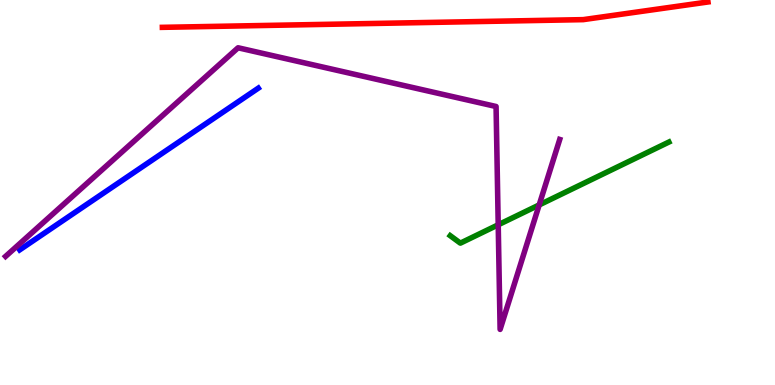[{'lines': ['blue', 'red'], 'intersections': []}, {'lines': ['green', 'red'], 'intersections': []}, {'lines': ['purple', 'red'], 'intersections': []}, {'lines': ['blue', 'green'], 'intersections': []}, {'lines': ['blue', 'purple'], 'intersections': []}, {'lines': ['green', 'purple'], 'intersections': [{'x': 6.43, 'y': 4.16}, {'x': 6.96, 'y': 4.68}]}]